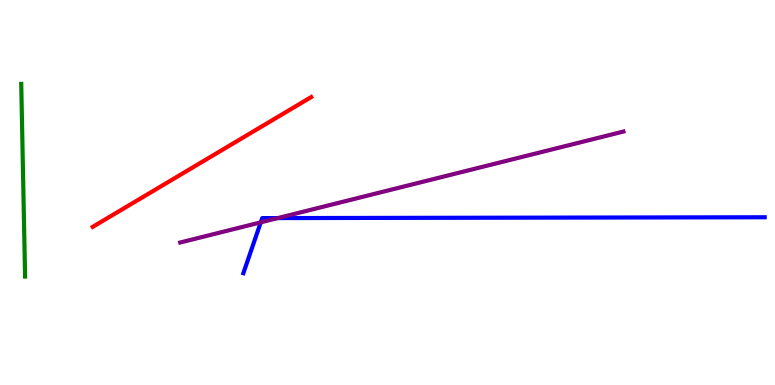[{'lines': ['blue', 'red'], 'intersections': []}, {'lines': ['green', 'red'], 'intersections': []}, {'lines': ['purple', 'red'], 'intersections': []}, {'lines': ['blue', 'green'], 'intersections': []}, {'lines': ['blue', 'purple'], 'intersections': [{'x': 3.36, 'y': 4.22}, {'x': 3.58, 'y': 4.34}]}, {'lines': ['green', 'purple'], 'intersections': []}]